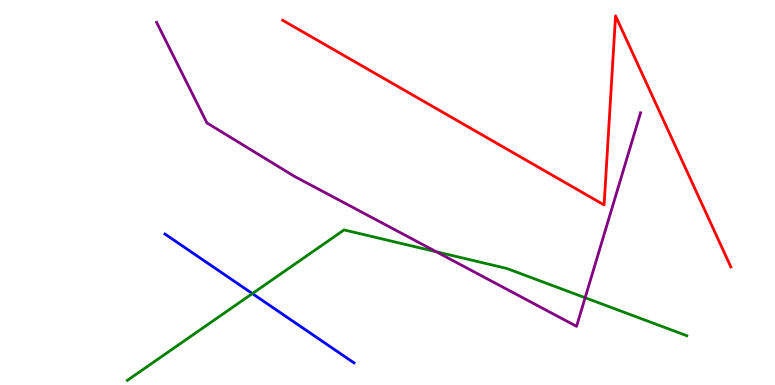[{'lines': ['blue', 'red'], 'intersections': []}, {'lines': ['green', 'red'], 'intersections': []}, {'lines': ['purple', 'red'], 'intersections': []}, {'lines': ['blue', 'green'], 'intersections': [{'x': 3.26, 'y': 2.37}]}, {'lines': ['blue', 'purple'], 'intersections': []}, {'lines': ['green', 'purple'], 'intersections': [{'x': 5.63, 'y': 3.46}, {'x': 7.55, 'y': 2.27}]}]